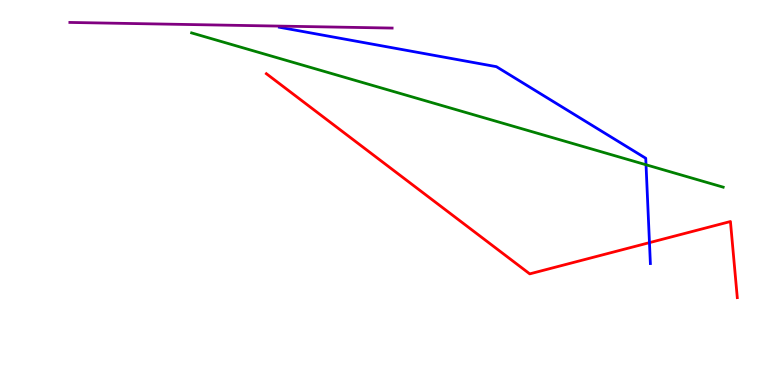[{'lines': ['blue', 'red'], 'intersections': [{'x': 8.38, 'y': 3.7}]}, {'lines': ['green', 'red'], 'intersections': []}, {'lines': ['purple', 'red'], 'intersections': []}, {'lines': ['blue', 'green'], 'intersections': [{'x': 8.34, 'y': 5.72}]}, {'lines': ['blue', 'purple'], 'intersections': []}, {'lines': ['green', 'purple'], 'intersections': []}]